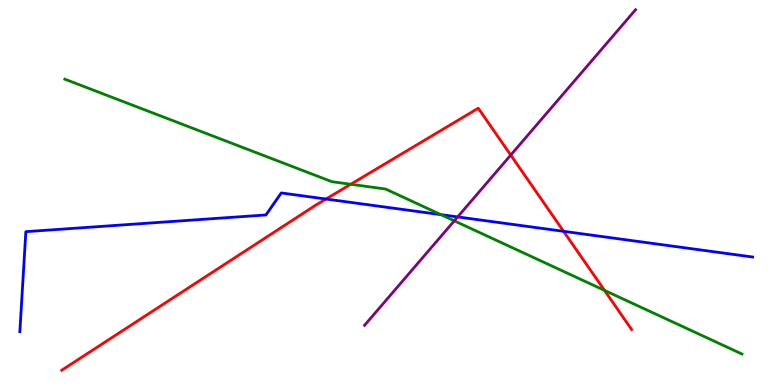[{'lines': ['blue', 'red'], 'intersections': [{'x': 4.21, 'y': 4.83}, {'x': 7.27, 'y': 3.99}]}, {'lines': ['green', 'red'], 'intersections': [{'x': 4.53, 'y': 5.21}, {'x': 7.8, 'y': 2.46}]}, {'lines': ['purple', 'red'], 'intersections': [{'x': 6.59, 'y': 5.97}]}, {'lines': ['blue', 'green'], 'intersections': [{'x': 5.69, 'y': 4.42}]}, {'lines': ['blue', 'purple'], 'intersections': [{'x': 5.91, 'y': 4.37}]}, {'lines': ['green', 'purple'], 'intersections': [{'x': 5.86, 'y': 4.26}]}]